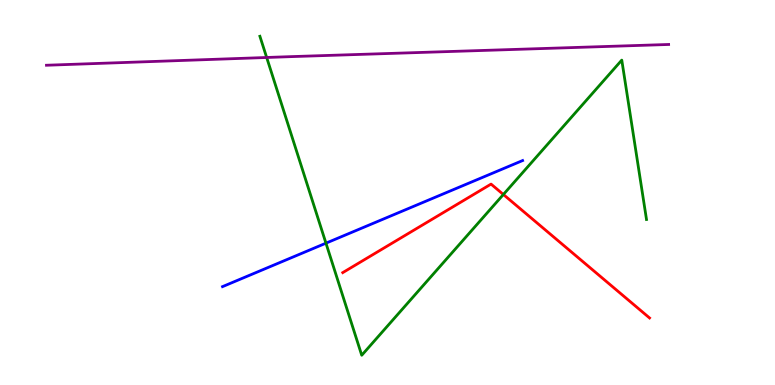[{'lines': ['blue', 'red'], 'intersections': []}, {'lines': ['green', 'red'], 'intersections': [{'x': 6.5, 'y': 4.95}]}, {'lines': ['purple', 'red'], 'intersections': []}, {'lines': ['blue', 'green'], 'intersections': [{'x': 4.21, 'y': 3.68}]}, {'lines': ['blue', 'purple'], 'intersections': []}, {'lines': ['green', 'purple'], 'intersections': [{'x': 3.44, 'y': 8.51}]}]